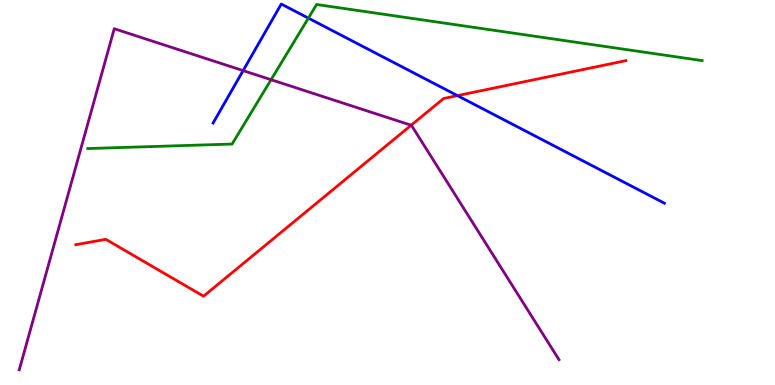[{'lines': ['blue', 'red'], 'intersections': [{'x': 5.9, 'y': 7.52}]}, {'lines': ['green', 'red'], 'intersections': []}, {'lines': ['purple', 'red'], 'intersections': [{'x': 5.31, 'y': 6.75}]}, {'lines': ['blue', 'green'], 'intersections': [{'x': 3.98, 'y': 9.53}]}, {'lines': ['blue', 'purple'], 'intersections': [{'x': 3.14, 'y': 8.17}]}, {'lines': ['green', 'purple'], 'intersections': [{'x': 3.5, 'y': 7.93}]}]